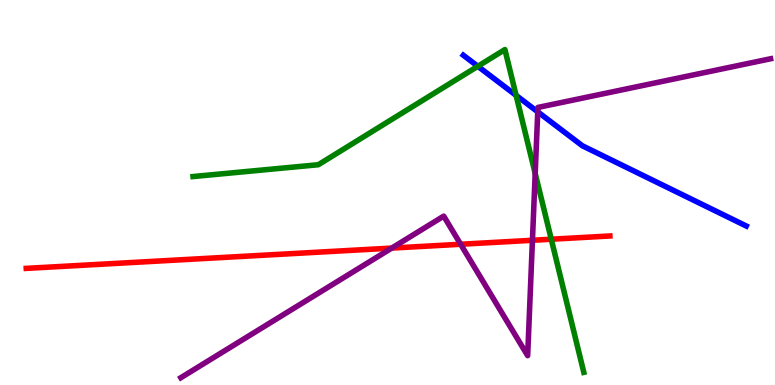[{'lines': ['blue', 'red'], 'intersections': []}, {'lines': ['green', 'red'], 'intersections': [{'x': 7.11, 'y': 3.79}]}, {'lines': ['purple', 'red'], 'intersections': [{'x': 5.05, 'y': 3.56}, {'x': 5.94, 'y': 3.66}, {'x': 6.87, 'y': 3.76}]}, {'lines': ['blue', 'green'], 'intersections': [{'x': 6.17, 'y': 8.28}, {'x': 6.66, 'y': 7.52}]}, {'lines': ['blue', 'purple'], 'intersections': [{'x': 6.94, 'y': 7.09}]}, {'lines': ['green', 'purple'], 'intersections': [{'x': 6.91, 'y': 5.49}]}]